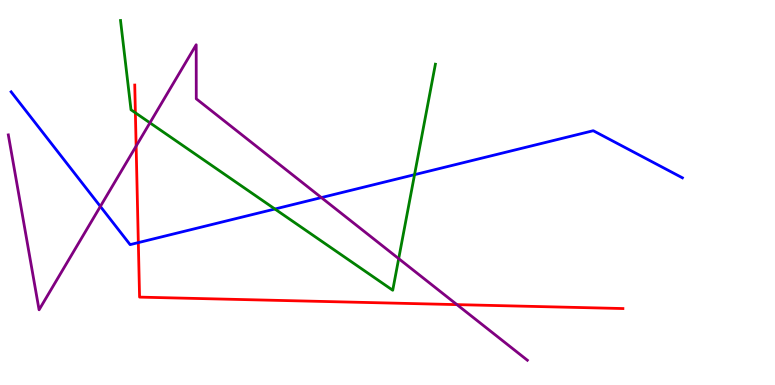[{'lines': ['blue', 'red'], 'intersections': [{'x': 1.78, 'y': 3.7}]}, {'lines': ['green', 'red'], 'intersections': [{'x': 1.75, 'y': 7.07}]}, {'lines': ['purple', 'red'], 'intersections': [{'x': 1.76, 'y': 6.21}, {'x': 5.9, 'y': 2.09}]}, {'lines': ['blue', 'green'], 'intersections': [{'x': 3.55, 'y': 4.57}, {'x': 5.35, 'y': 5.46}]}, {'lines': ['blue', 'purple'], 'intersections': [{'x': 1.3, 'y': 4.64}, {'x': 4.15, 'y': 4.87}]}, {'lines': ['green', 'purple'], 'intersections': [{'x': 1.93, 'y': 6.81}, {'x': 5.14, 'y': 3.28}]}]